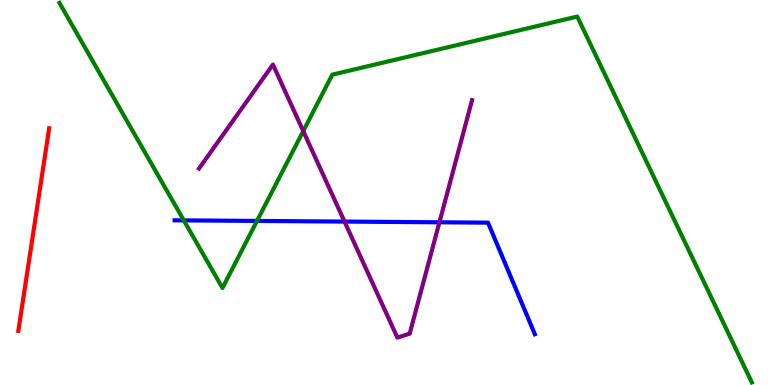[{'lines': ['blue', 'red'], 'intersections': []}, {'lines': ['green', 'red'], 'intersections': []}, {'lines': ['purple', 'red'], 'intersections': []}, {'lines': ['blue', 'green'], 'intersections': [{'x': 2.37, 'y': 4.28}, {'x': 3.32, 'y': 4.26}]}, {'lines': ['blue', 'purple'], 'intersections': [{'x': 4.45, 'y': 4.24}, {'x': 5.67, 'y': 4.23}]}, {'lines': ['green', 'purple'], 'intersections': [{'x': 3.91, 'y': 6.59}]}]